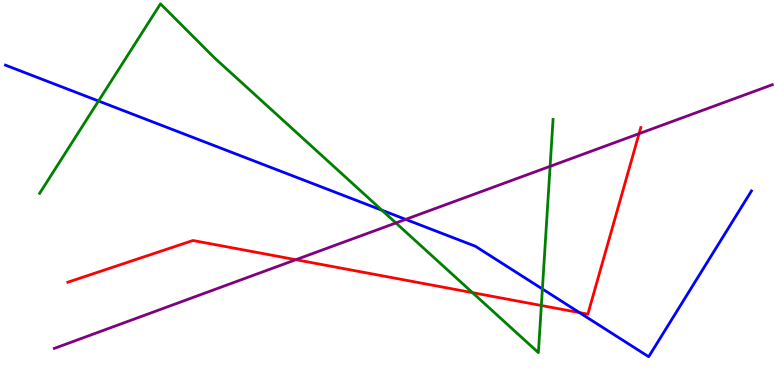[{'lines': ['blue', 'red'], 'intersections': [{'x': 7.48, 'y': 1.88}]}, {'lines': ['green', 'red'], 'intersections': [{'x': 6.1, 'y': 2.4}, {'x': 6.99, 'y': 2.06}]}, {'lines': ['purple', 'red'], 'intersections': [{'x': 3.82, 'y': 3.25}, {'x': 8.25, 'y': 6.53}]}, {'lines': ['blue', 'green'], 'intersections': [{'x': 1.27, 'y': 7.38}, {'x': 4.93, 'y': 4.54}, {'x': 7.0, 'y': 2.49}]}, {'lines': ['blue', 'purple'], 'intersections': [{'x': 5.23, 'y': 4.3}]}, {'lines': ['green', 'purple'], 'intersections': [{'x': 5.11, 'y': 4.21}, {'x': 7.1, 'y': 5.68}]}]